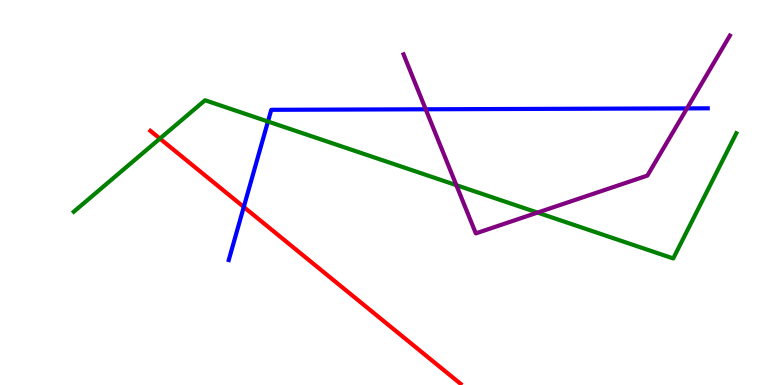[{'lines': ['blue', 'red'], 'intersections': [{'x': 3.15, 'y': 4.62}]}, {'lines': ['green', 'red'], 'intersections': [{'x': 2.06, 'y': 6.4}]}, {'lines': ['purple', 'red'], 'intersections': []}, {'lines': ['blue', 'green'], 'intersections': [{'x': 3.46, 'y': 6.84}]}, {'lines': ['blue', 'purple'], 'intersections': [{'x': 5.49, 'y': 7.16}, {'x': 8.86, 'y': 7.18}]}, {'lines': ['green', 'purple'], 'intersections': [{'x': 5.89, 'y': 5.19}, {'x': 6.94, 'y': 4.48}]}]